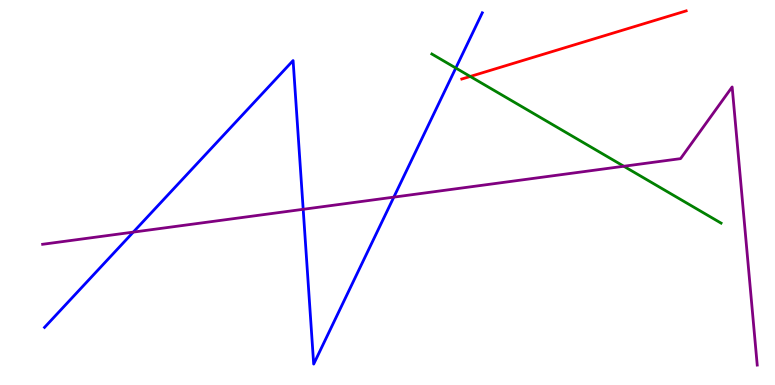[{'lines': ['blue', 'red'], 'intersections': []}, {'lines': ['green', 'red'], 'intersections': [{'x': 6.07, 'y': 8.01}]}, {'lines': ['purple', 'red'], 'intersections': []}, {'lines': ['blue', 'green'], 'intersections': [{'x': 5.88, 'y': 8.23}]}, {'lines': ['blue', 'purple'], 'intersections': [{'x': 1.72, 'y': 3.97}, {'x': 3.91, 'y': 4.56}, {'x': 5.08, 'y': 4.88}]}, {'lines': ['green', 'purple'], 'intersections': [{'x': 8.05, 'y': 5.68}]}]